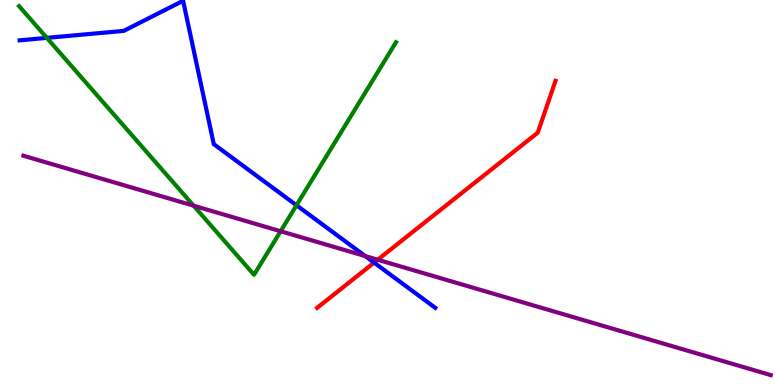[{'lines': ['blue', 'red'], 'intersections': [{'x': 4.83, 'y': 3.18}]}, {'lines': ['green', 'red'], 'intersections': []}, {'lines': ['purple', 'red'], 'intersections': [{'x': 4.87, 'y': 3.25}]}, {'lines': ['blue', 'green'], 'intersections': [{'x': 0.604, 'y': 9.02}, {'x': 3.83, 'y': 4.67}]}, {'lines': ['blue', 'purple'], 'intersections': [{'x': 4.71, 'y': 3.35}]}, {'lines': ['green', 'purple'], 'intersections': [{'x': 2.5, 'y': 4.66}, {'x': 3.62, 'y': 3.99}]}]